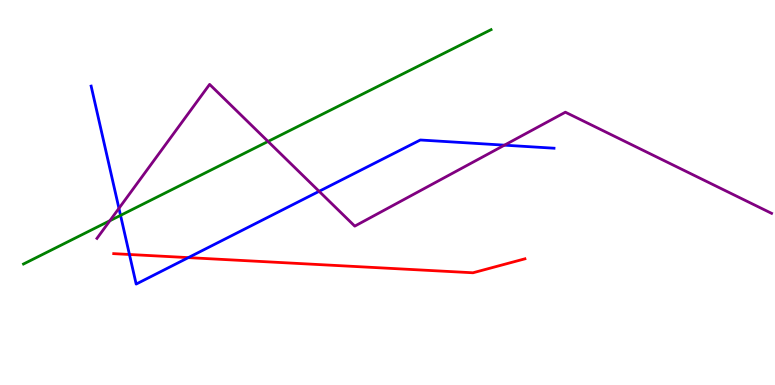[{'lines': ['blue', 'red'], 'intersections': [{'x': 1.67, 'y': 3.39}, {'x': 2.43, 'y': 3.31}]}, {'lines': ['green', 'red'], 'intersections': []}, {'lines': ['purple', 'red'], 'intersections': []}, {'lines': ['blue', 'green'], 'intersections': [{'x': 1.56, 'y': 4.41}]}, {'lines': ['blue', 'purple'], 'intersections': [{'x': 1.53, 'y': 4.59}, {'x': 4.12, 'y': 5.03}, {'x': 6.51, 'y': 6.23}]}, {'lines': ['green', 'purple'], 'intersections': [{'x': 1.42, 'y': 4.27}, {'x': 3.46, 'y': 6.33}]}]